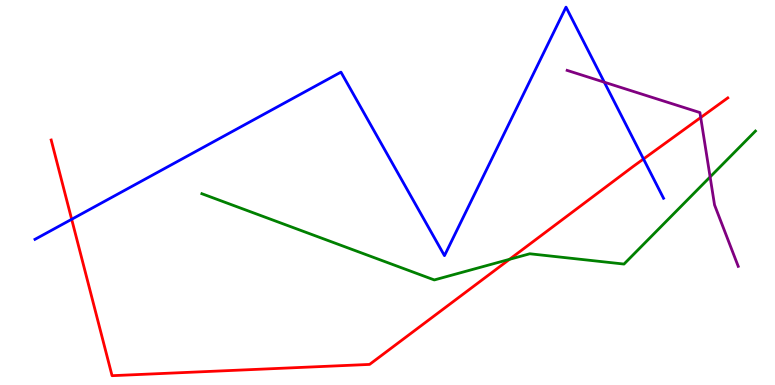[{'lines': ['blue', 'red'], 'intersections': [{'x': 0.925, 'y': 4.3}, {'x': 8.3, 'y': 5.87}]}, {'lines': ['green', 'red'], 'intersections': [{'x': 6.57, 'y': 3.26}]}, {'lines': ['purple', 'red'], 'intersections': [{'x': 9.04, 'y': 6.95}]}, {'lines': ['blue', 'green'], 'intersections': []}, {'lines': ['blue', 'purple'], 'intersections': [{'x': 7.8, 'y': 7.86}]}, {'lines': ['green', 'purple'], 'intersections': [{'x': 9.16, 'y': 5.4}]}]